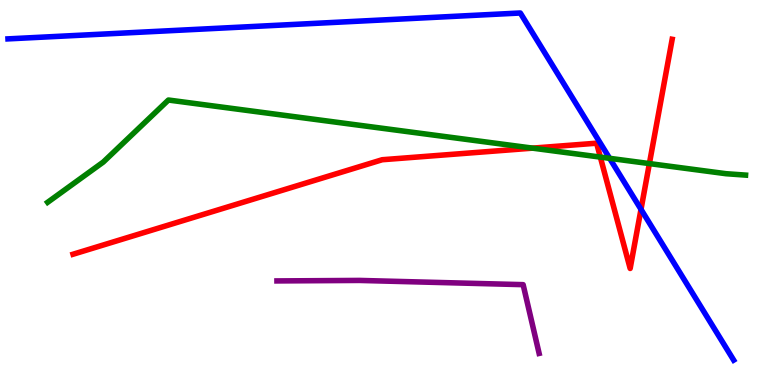[{'lines': ['blue', 'red'], 'intersections': [{'x': 8.27, 'y': 4.56}]}, {'lines': ['green', 'red'], 'intersections': [{'x': 6.87, 'y': 6.15}, {'x': 7.75, 'y': 5.92}, {'x': 8.38, 'y': 5.75}]}, {'lines': ['purple', 'red'], 'intersections': []}, {'lines': ['blue', 'green'], 'intersections': [{'x': 7.87, 'y': 5.89}]}, {'lines': ['blue', 'purple'], 'intersections': []}, {'lines': ['green', 'purple'], 'intersections': []}]